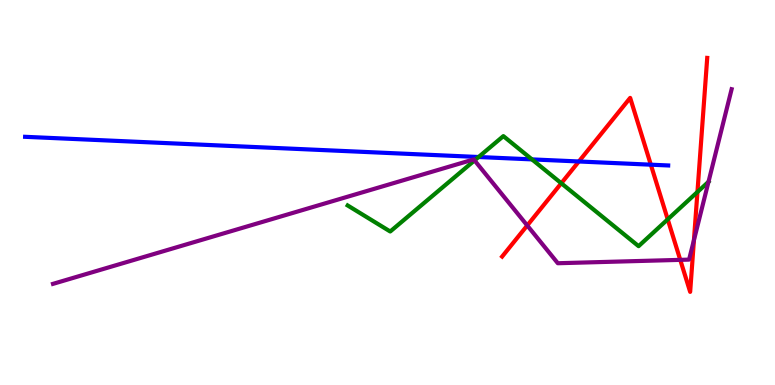[{'lines': ['blue', 'red'], 'intersections': [{'x': 7.47, 'y': 5.81}, {'x': 8.4, 'y': 5.72}]}, {'lines': ['green', 'red'], 'intersections': [{'x': 7.24, 'y': 5.24}, {'x': 8.62, 'y': 4.3}, {'x': 9.0, 'y': 5.01}]}, {'lines': ['purple', 'red'], 'intersections': [{'x': 6.8, 'y': 4.14}, {'x': 8.78, 'y': 3.25}, {'x': 8.95, 'y': 3.76}]}, {'lines': ['blue', 'green'], 'intersections': [{'x': 6.18, 'y': 5.92}, {'x': 6.86, 'y': 5.86}]}, {'lines': ['blue', 'purple'], 'intersections': []}, {'lines': ['green', 'purple'], 'intersections': [{'x': 6.12, 'y': 5.83}, {'x': 9.14, 'y': 5.28}]}]